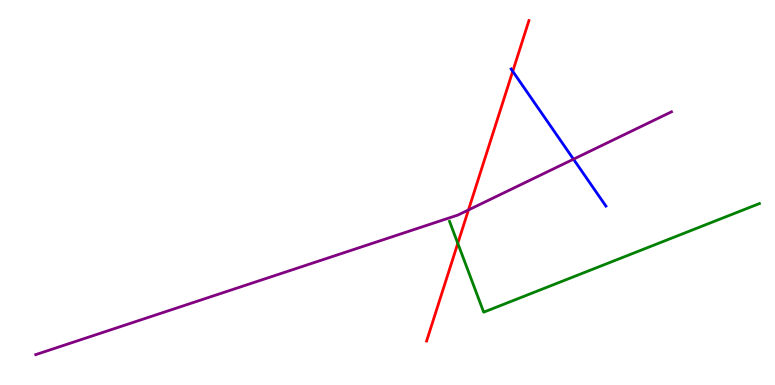[{'lines': ['blue', 'red'], 'intersections': [{'x': 6.62, 'y': 8.15}]}, {'lines': ['green', 'red'], 'intersections': [{'x': 5.91, 'y': 3.68}]}, {'lines': ['purple', 'red'], 'intersections': [{'x': 6.04, 'y': 4.55}]}, {'lines': ['blue', 'green'], 'intersections': []}, {'lines': ['blue', 'purple'], 'intersections': [{'x': 7.4, 'y': 5.87}]}, {'lines': ['green', 'purple'], 'intersections': []}]